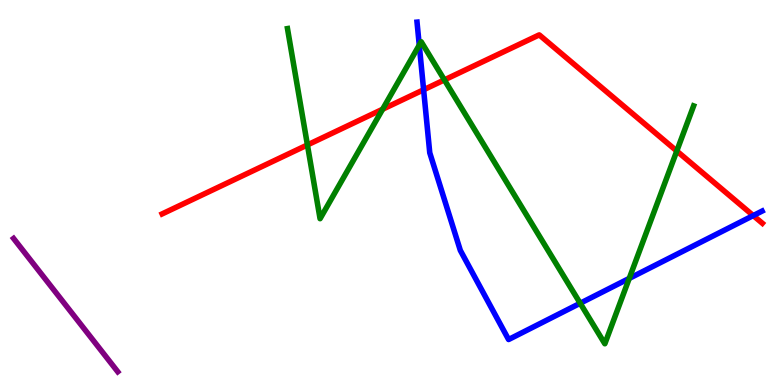[{'lines': ['blue', 'red'], 'intersections': [{'x': 5.47, 'y': 7.67}, {'x': 9.72, 'y': 4.4}]}, {'lines': ['green', 'red'], 'intersections': [{'x': 3.97, 'y': 6.24}, {'x': 4.94, 'y': 7.16}, {'x': 5.73, 'y': 7.92}, {'x': 8.73, 'y': 6.08}]}, {'lines': ['purple', 'red'], 'intersections': []}, {'lines': ['blue', 'green'], 'intersections': [{'x': 5.41, 'y': 8.83}, {'x': 7.49, 'y': 2.12}, {'x': 8.12, 'y': 2.77}]}, {'lines': ['blue', 'purple'], 'intersections': []}, {'lines': ['green', 'purple'], 'intersections': []}]